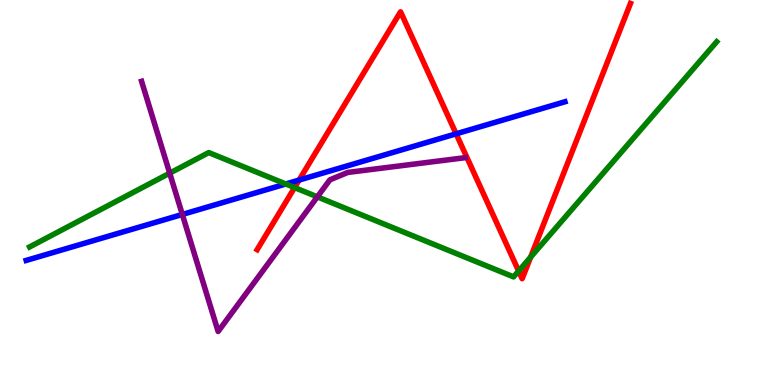[{'lines': ['blue', 'red'], 'intersections': [{'x': 3.86, 'y': 5.32}, {'x': 5.89, 'y': 6.52}]}, {'lines': ['green', 'red'], 'intersections': [{'x': 3.8, 'y': 5.13}, {'x': 6.69, 'y': 2.96}, {'x': 6.85, 'y': 3.32}]}, {'lines': ['purple', 'red'], 'intersections': []}, {'lines': ['blue', 'green'], 'intersections': [{'x': 3.69, 'y': 5.22}]}, {'lines': ['blue', 'purple'], 'intersections': [{'x': 2.35, 'y': 4.43}]}, {'lines': ['green', 'purple'], 'intersections': [{'x': 2.19, 'y': 5.5}, {'x': 4.09, 'y': 4.89}]}]